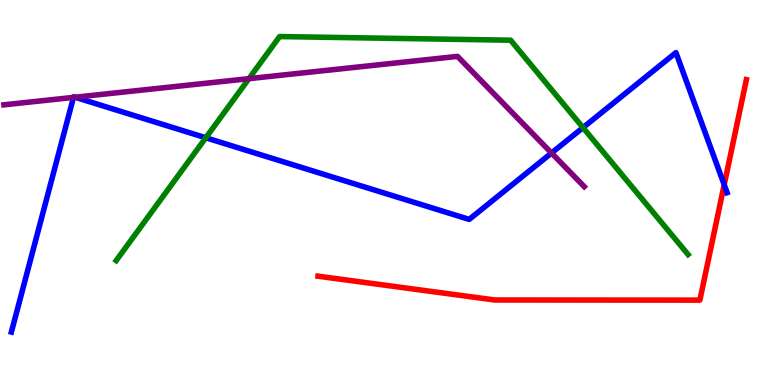[{'lines': ['blue', 'red'], 'intersections': [{'x': 9.34, 'y': 5.2}]}, {'lines': ['green', 'red'], 'intersections': []}, {'lines': ['purple', 'red'], 'intersections': []}, {'lines': ['blue', 'green'], 'intersections': [{'x': 2.66, 'y': 6.42}, {'x': 7.52, 'y': 6.69}]}, {'lines': ['blue', 'purple'], 'intersections': [{'x': 0.948, 'y': 7.47}, {'x': 0.968, 'y': 7.47}, {'x': 7.12, 'y': 6.03}]}, {'lines': ['green', 'purple'], 'intersections': [{'x': 3.21, 'y': 7.96}]}]